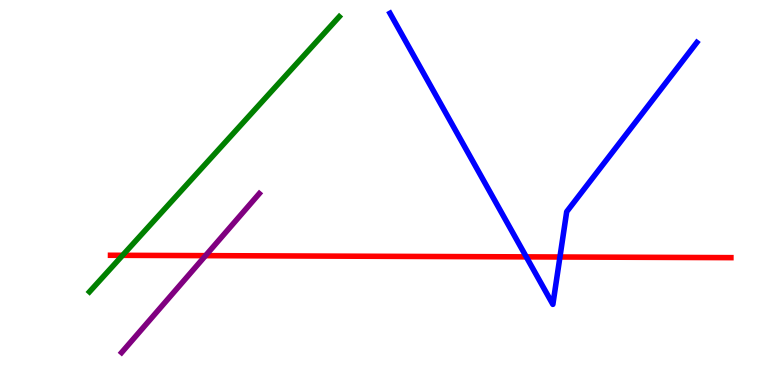[{'lines': ['blue', 'red'], 'intersections': [{'x': 6.79, 'y': 3.33}, {'x': 7.23, 'y': 3.32}]}, {'lines': ['green', 'red'], 'intersections': [{'x': 1.58, 'y': 3.37}]}, {'lines': ['purple', 'red'], 'intersections': [{'x': 2.65, 'y': 3.36}]}, {'lines': ['blue', 'green'], 'intersections': []}, {'lines': ['blue', 'purple'], 'intersections': []}, {'lines': ['green', 'purple'], 'intersections': []}]